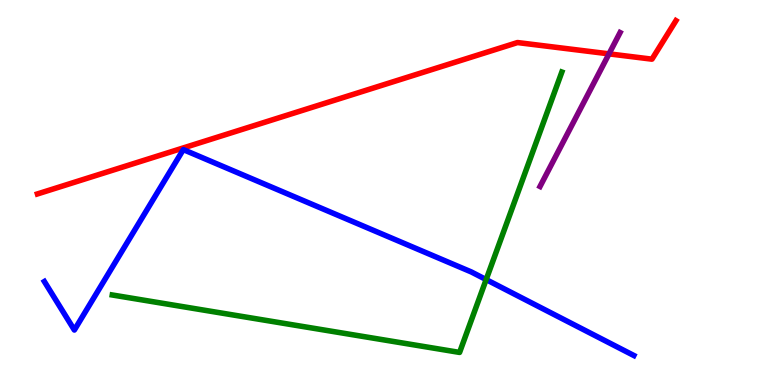[{'lines': ['blue', 'red'], 'intersections': []}, {'lines': ['green', 'red'], 'intersections': []}, {'lines': ['purple', 'red'], 'intersections': [{'x': 7.86, 'y': 8.6}]}, {'lines': ['blue', 'green'], 'intersections': [{'x': 6.27, 'y': 2.74}]}, {'lines': ['blue', 'purple'], 'intersections': []}, {'lines': ['green', 'purple'], 'intersections': []}]